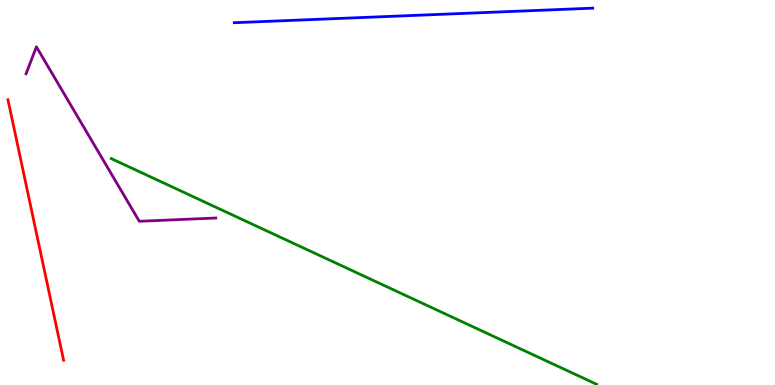[{'lines': ['blue', 'red'], 'intersections': []}, {'lines': ['green', 'red'], 'intersections': []}, {'lines': ['purple', 'red'], 'intersections': []}, {'lines': ['blue', 'green'], 'intersections': []}, {'lines': ['blue', 'purple'], 'intersections': []}, {'lines': ['green', 'purple'], 'intersections': []}]